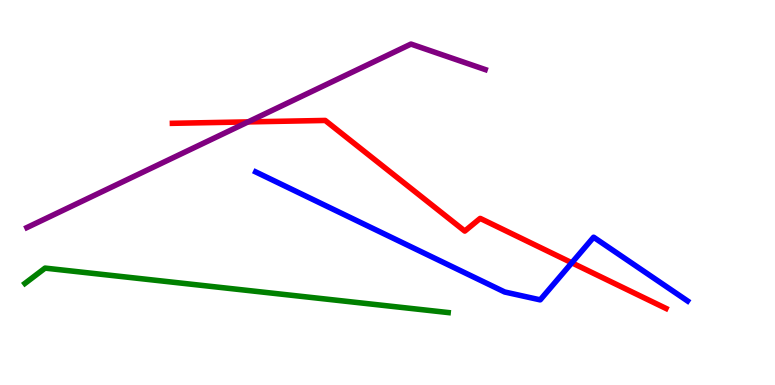[{'lines': ['blue', 'red'], 'intersections': [{'x': 7.38, 'y': 3.17}]}, {'lines': ['green', 'red'], 'intersections': []}, {'lines': ['purple', 'red'], 'intersections': [{'x': 3.2, 'y': 6.83}]}, {'lines': ['blue', 'green'], 'intersections': []}, {'lines': ['blue', 'purple'], 'intersections': []}, {'lines': ['green', 'purple'], 'intersections': []}]